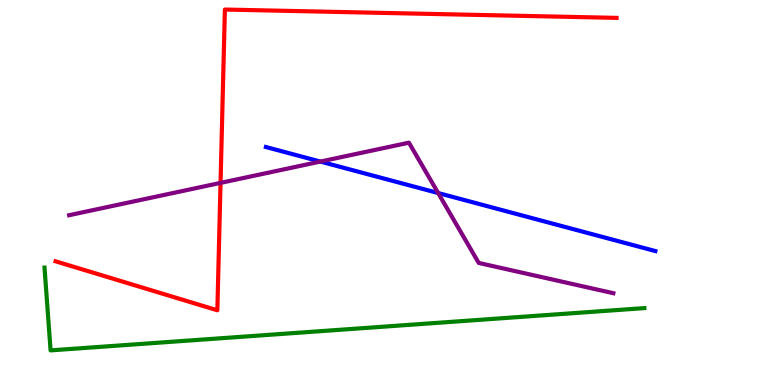[{'lines': ['blue', 'red'], 'intersections': []}, {'lines': ['green', 'red'], 'intersections': []}, {'lines': ['purple', 'red'], 'intersections': [{'x': 2.85, 'y': 5.25}]}, {'lines': ['blue', 'green'], 'intersections': []}, {'lines': ['blue', 'purple'], 'intersections': [{'x': 4.13, 'y': 5.8}, {'x': 5.65, 'y': 4.99}]}, {'lines': ['green', 'purple'], 'intersections': []}]